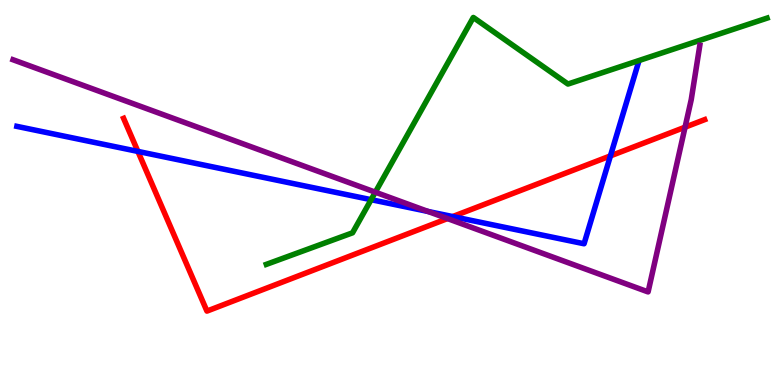[{'lines': ['blue', 'red'], 'intersections': [{'x': 1.78, 'y': 6.07}, {'x': 5.84, 'y': 4.37}, {'x': 7.88, 'y': 5.95}]}, {'lines': ['green', 'red'], 'intersections': []}, {'lines': ['purple', 'red'], 'intersections': [{'x': 5.77, 'y': 4.32}, {'x': 8.84, 'y': 6.7}]}, {'lines': ['blue', 'green'], 'intersections': [{'x': 4.79, 'y': 4.81}]}, {'lines': ['blue', 'purple'], 'intersections': [{'x': 5.52, 'y': 4.51}]}, {'lines': ['green', 'purple'], 'intersections': [{'x': 4.84, 'y': 5.01}]}]